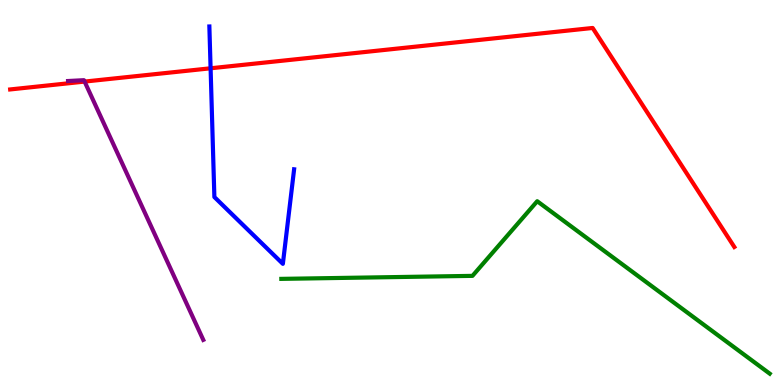[{'lines': ['blue', 'red'], 'intersections': [{'x': 2.72, 'y': 8.23}]}, {'lines': ['green', 'red'], 'intersections': []}, {'lines': ['purple', 'red'], 'intersections': [{'x': 1.09, 'y': 7.88}]}, {'lines': ['blue', 'green'], 'intersections': []}, {'lines': ['blue', 'purple'], 'intersections': []}, {'lines': ['green', 'purple'], 'intersections': []}]